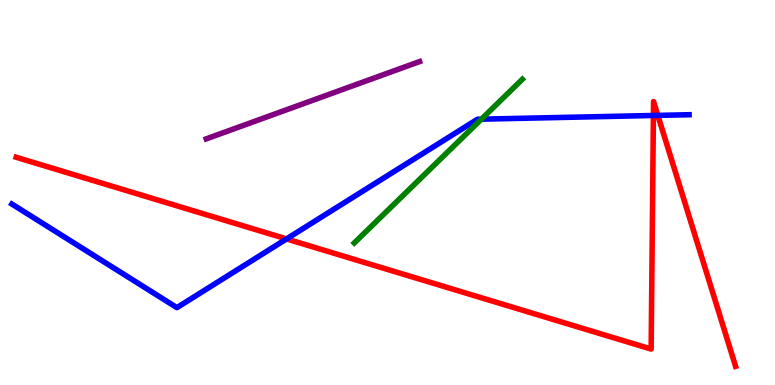[{'lines': ['blue', 'red'], 'intersections': [{'x': 3.7, 'y': 3.79}, {'x': 8.43, 'y': 7.0}, {'x': 8.49, 'y': 7.0}]}, {'lines': ['green', 'red'], 'intersections': []}, {'lines': ['purple', 'red'], 'intersections': []}, {'lines': ['blue', 'green'], 'intersections': [{'x': 6.21, 'y': 6.9}]}, {'lines': ['blue', 'purple'], 'intersections': []}, {'lines': ['green', 'purple'], 'intersections': []}]